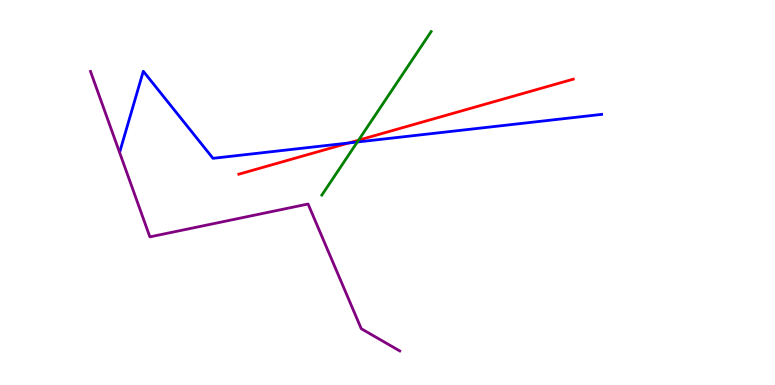[{'lines': ['blue', 'red'], 'intersections': [{'x': 4.5, 'y': 6.29}]}, {'lines': ['green', 'red'], 'intersections': [{'x': 4.63, 'y': 6.36}]}, {'lines': ['purple', 'red'], 'intersections': []}, {'lines': ['blue', 'green'], 'intersections': [{'x': 4.61, 'y': 6.31}]}, {'lines': ['blue', 'purple'], 'intersections': []}, {'lines': ['green', 'purple'], 'intersections': []}]